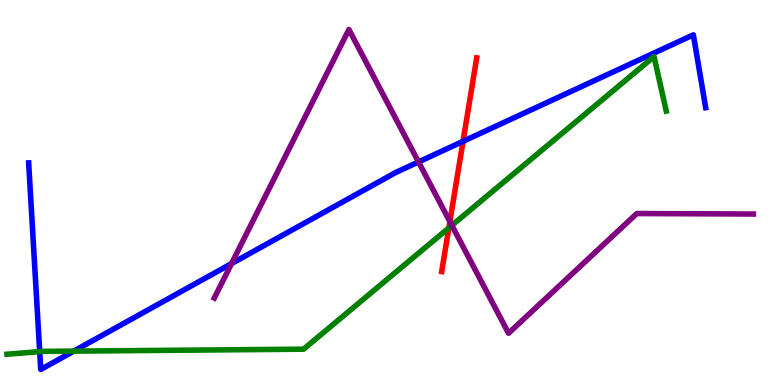[{'lines': ['blue', 'red'], 'intersections': [{'x': 5.97, 'y': 6.33}]}, {'lines': ['green', 'red'], 'intersections': [{'x': 5.79, 'y': 4.08}]}, {'lines': ['purple', 'red'], 'intersections': [{'x': 5.8, 'y': 4.24}]}, {'lines': ['blue', 'green'], 'intersections': [{'x': 0.512, 'y': 0.867}, {'x': 0.952, 'y': 0.88}]}, {'lines': ['blue', 'purple'], 'intersections': [{'x': 2.99, 'y': 3.15}, {'x': 5.4, 'y': 5.79}]}, {'lines': ['green', 'purple'], 'intersections': [{'x': 5.83, 'y': 4.15}]}]